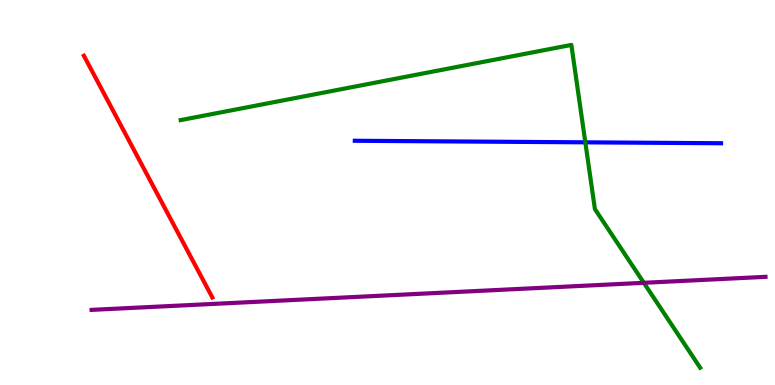[{'lines': ['blue', 'red'], 'intersections': []}, {'lines': ['green', 'red'], 'intersections': []}, {'lines': ['purple', 'red'], 'intersections': []}, {'lines': ['blue', 'green'], 'intersections': [{'x': 7.55, 'y': 6.3}]}, {'lines': ['blue', 'purple'], 'intersections': []}, {'lines': ['green', 'purple'], 'intersections': [{'x': 8.31, 'y': 2.65}]}]